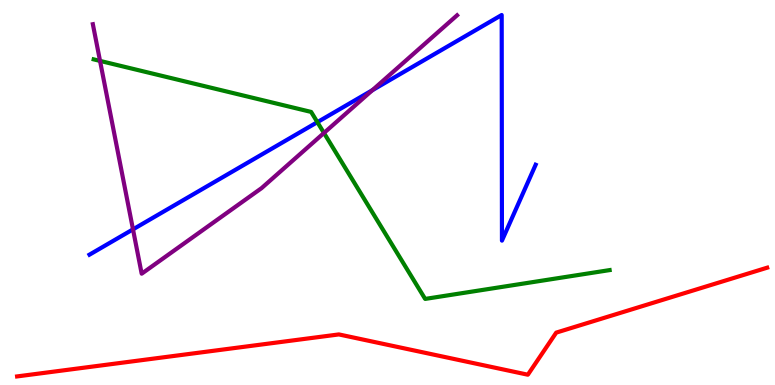[{'lines': ['blue', 'red'], 'intersections': []}, {'lines': ['green', 'red'], 'intersections': []}, {'lines': ['purple', 'red'], 'intersections': []}, {'lines': ['blue', 'green'], 'intersections': [{'x': 4.1, 'y': 6.83}]}, {'lines': ['blue', 'purple'], 'intersections': [{'x': 1.72, 'y': 4.04}, {'x': 4.8, 'y': 7.66}]}, {'lines': ['green', 'purple'], 'intersections': [{'x': 1.29, 'y': 8.42}, {'x': 4.18, 'y': 6.55}]}]